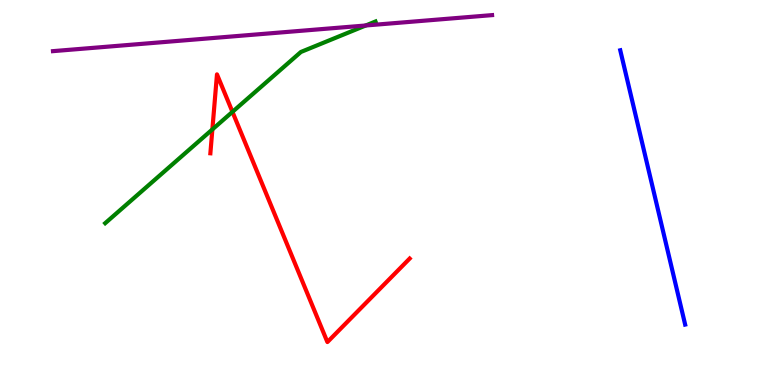[{'lines': ['blue', 'red'], 'intersections': []}, {'lines': ['green', 'red'], 'intersections': [{'x': 2.74, 'y': 6.64}, {'x': 3.0, 'y': 7.09}]}, {'lines': ['purple', 'red'], 'intersections': []}, {'lines': ['blue', 'green'], 'intersections': []}, {'lines': ['blue', 'purple'], 'intersections': []}, {'lines': ['green', 'purple'], 'intersections': [{'x': 4.72, 'y': 9.34}]}]